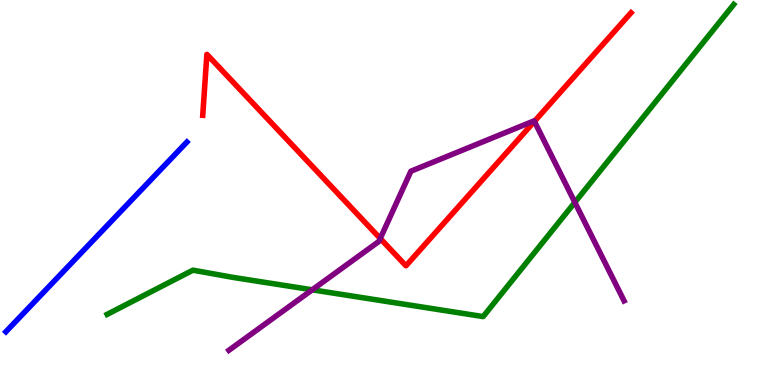[{'lines': ['blue', 'red'], 'intersections': []}, {'lines': ['green', 'red'], 'intersections': []}, {'lines': ['purple', 'red'], 'intersections': [{'x': 4.91, 'y': 3.81}, {'x': 6.9, 'y': 6.85}]}, {'lines': ['blue', 'green'], 'intersections': []}, {'lines': ['blue', 'purple'], 'intersections': []}, {'lines': ['green', 'purple'], 'intersections': [{'x': 4.03, 'y': 2.47}, {'x': 7.42, 'y': 4.74}]}]